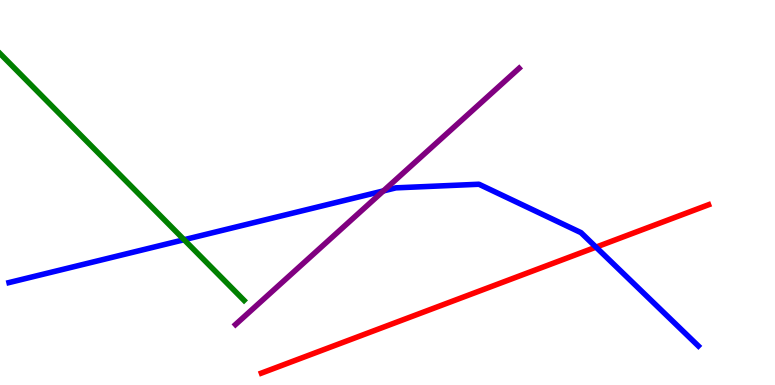[{'lines': ['blue', 'red'], 'intersections': [{'x': 7.69, 'y': 3.58}]}, {'lines': ['green', 'red'], 'intersections': []}, {'lines': ['purple', 'red'], 'intersections': []}, {'lines': ['blue', 'green'], 'intersections': [{'x': 2.38, 'y': 3.77}]}, {'lines': ['blue', 'purple'], 'intersections': [{'x': 4.95, 'y': 5.04}]}, {'lines': ['green', 'purple'], 'intersections': []}]